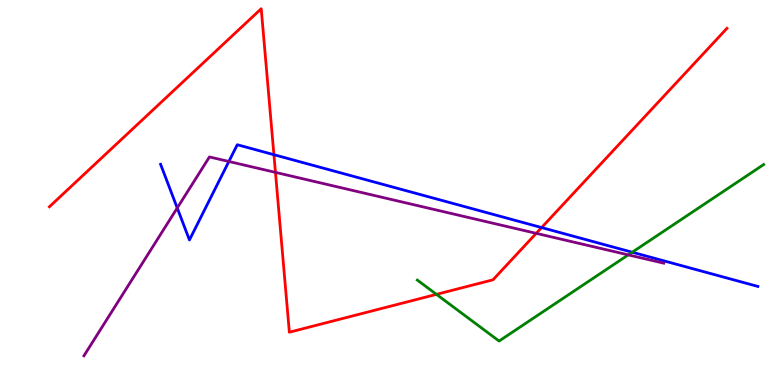[{'lines': ['blue', 'red'], 'intersections': [{'x': 3.53, 'y': 5.98}, {'x': 6.99, 'y': 4.09}]}, {'lines': ['green', 'red'], 'intersections': [{'x': 5.63, 'y': 2.35}]}, {'lines': ['purple', 'red'], 'intersections': [{'x': 3.55, 'y': 5.52}, {'x': 6.92, 'y': 3.94}]}, {'lines': ['blue', 'green'], 'intersections': [{'x': 8.16, 'y': 3.45}]}, {'lines': ['blue', 'purple'], 'intersections': [{'x': 2.29, 'y': 4.6}, {'x': 2.95, 'y': 5.81}]}, {'lines': ['green', 'purple'], 'intersections': [{'x': 8.11, 'y': 3.38}]}]